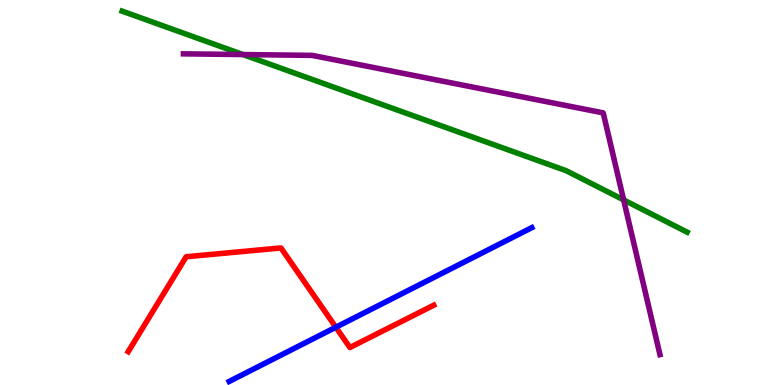[{'lines': ['blue', 'red'], 'intersections': [{'x': 4.33, 'y': 1.5}]}, {'lines': ['green', 'red'], 'intersections': []}, {'lines': ['purple', 'red'], 'intersections': []}, {'lines': ['blue', 'green'], 'intersections': []}, {'lines': ['blue', 'purple'], 'intersections': []}, {'lines': ['green', 'purple'], 'intersections': [{'x': 3.13, 'y': 8.58}, {'x': 8.05, 'y': 4.81}]}]